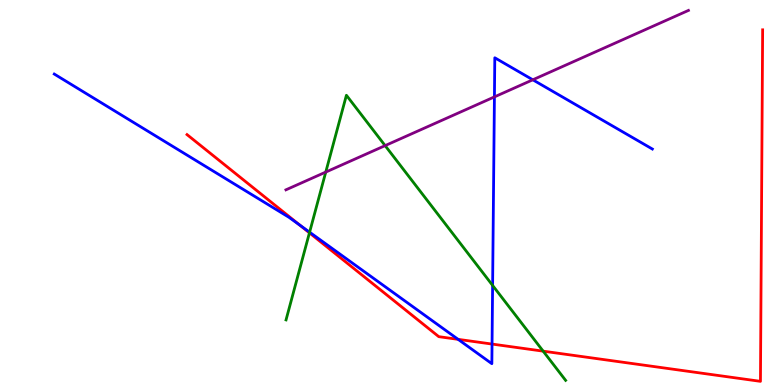[{'lines': ['blue', 'red'], 'intersections': [{'x': 3.87, 'y': 4.15}, {'x': 5.91, 'y': 1.19}, {'x': 6.35, 'y': 1.06}]}, {'lines': ['green', 'red'], 'intersections': [{'x': 3.99, 'y': 3.95}, {'x': 7.01, 'y': 0.879}]}, {'lines': ['purple', 'red'], 'intersections': []}, {'lines': ['blue', 'green'], 'intersections': [{'x': 3.99, 'y': 3.97}, {'x': 6.36, 'y': 2.59}]}, {'lines': ['blue', 'purple'], 'intersections': [{'x': 6.38, 'y': 7.48}, {'x': 6.87, 'y': 7.93}]}, {'lines': ['green', 'purple'], 'intersections': [{'x': 4.2, 'y': 5.53}, {'x': 4.97, 'y': 6.22}]}]